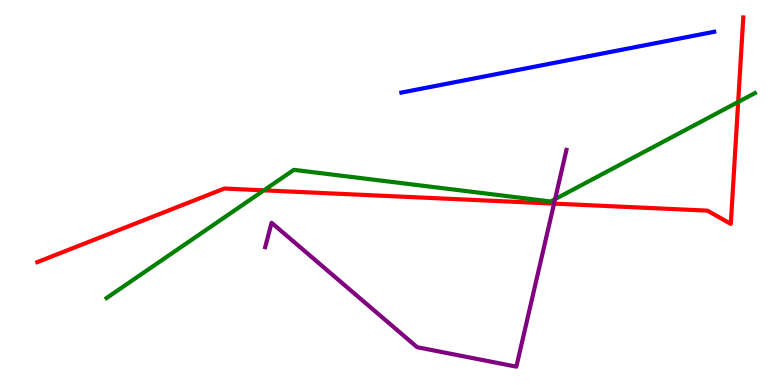[{'lines': ['blue', 'red'], 'intersections': []}, {'lines': ['green', 'red'], 'intersections': [{'x': 3.41, 'y': 5.06}, {'x': 9.52, 'y': 7.35}]}, {'lines': ['purple', 'red'], 'intersections': [{'x': 7.15, 'y': 4.71}]}, {'lines': ['blue', 'green'], 'intersections': []}, {'lines': ['blue', 'purple'], 'intersections': []}, {'lines': ['green', 'purple'], 'intersections': [{'x': 7.16, 'y': 4.83}]}]